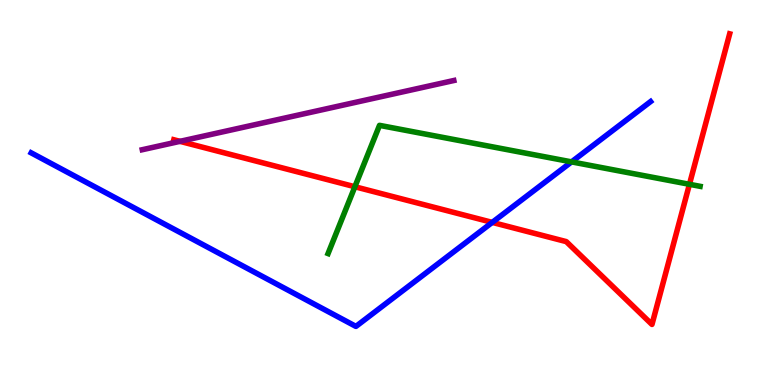[{'lines': ['blue', 'red'], 'intersections': [{'x': 6.35, 'y': 4.22}]}, {'lines': ['green', 'red'], 'intersections': [{'x': 4.58, 'y': 5.15}, {'x': 8.9, 'y': 5.21}]}, {'lines': ['purple', 'red'], 'intersections': [{'x': 2.32, 'y': 6.33}]}, {'lines': ['blue', 'green'], 'intersections': [{'x': 7.37, 'y': 5.8}]}, {'lines': ['blue', 'purple'], 'intersections': []}, {'lines': ['green', 'purple'], 'intersections': []}]